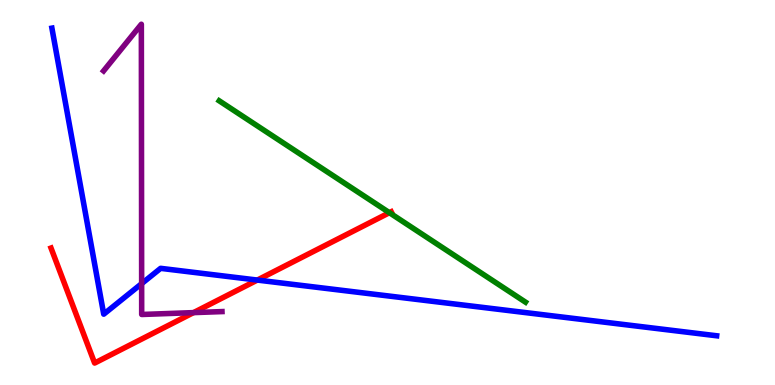[{'lines': ['blue', 'red'], 'intersections': [{'x': 3.32, 'y': 2.73}]}, {'lines': ['green', 'red'], 'intersections': [{'x': 5.02, 'y': 4.48}]}, {'lines': ['purple', 'red'], 'intersections': [{'x': 2.5, 'y': 1.88}]}, {'lines': ['blue', 'green'], 'intersections': []}, {'lines': ['blue', 'purple'], 'intersections': [{'x': 1.83, 'y': 2.63}]}, {'lines': ['green', 'purple'], 'intersections': []}]